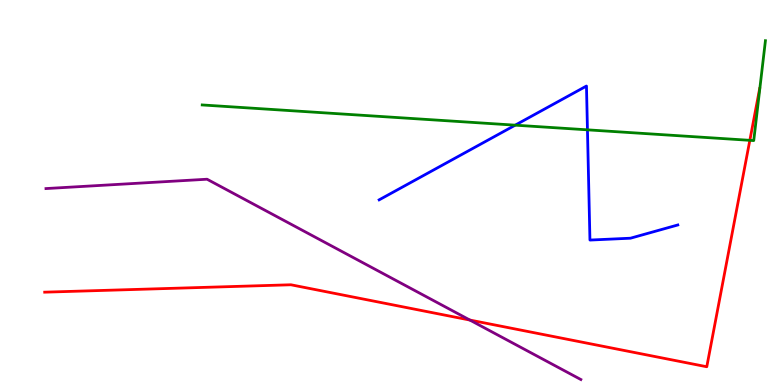[{'lines': ['blue', 'red'], 'intersections': []}, {'lines': ['green', 'red'], 'intersections': [{'x': 9.68, 'y': 6.36}]}, {'lines': ['purple', 'red'], 'intersections': [{'x': 6.06, 'y': 1.69}]}, {'lines': ['blue', 'green'], 'intersections': [{'x': 6.65, 'y': 6.75}, {'x': 7.58, 'y': 6.63}]}, {'lines': ['blue', 'purple'], 'intersections': []}, {'lines': ['green', 'purple'], 'intersections': []}]